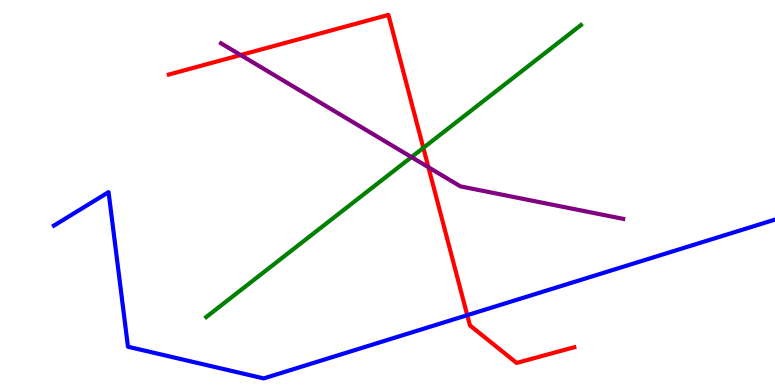[{'lines': ['blue', 'red'], 'intersections': [{'x': 6.03, 'y': 1.81}]}, {'lines': ['green', 'red'], 'intersections': [{'x': 5.46, 'y': 6.16}]}, {'lines': ['purple', 'red'], 'intersections': [{'x': 3.11, 'y': 8.57}, {'x': 5.53, 'y': 5.66}]}, {'lines': ['blue', 'green'], 'intersections': []}, {'lines': ['blue', 'purple'], 'intersections': []}, {'lines': ['green', 'purple'], 'intersections': [{'x': 5.31, 'y': 5.92}]}]